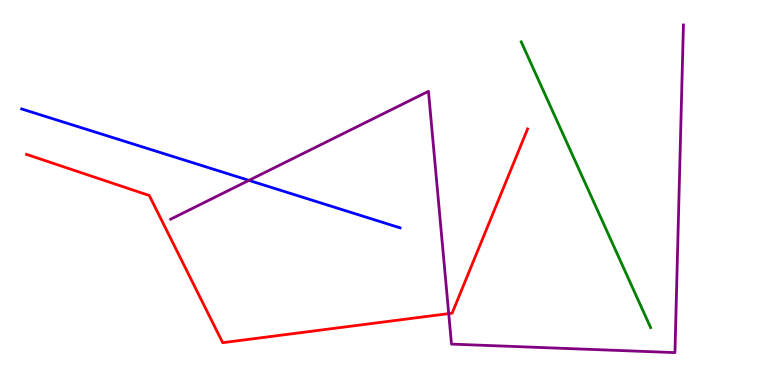[{'lines': ['blue', 'red'], 'intersections': []}, {'lines': ['green', 'red'], 'intersections': []}, {'lines': ['purple', 'red'], 'intersections': [{'x': 5.79, 'y': 1.85}]}, {'lines': ['blue', 'green'], 'intersections': []}, {'lines': ['blue', 'purple'], 'intersections': [{'x': 3.21, 'y': 5.32}]}, {'lines': ['green', 'purple'], 'intersections': []}]